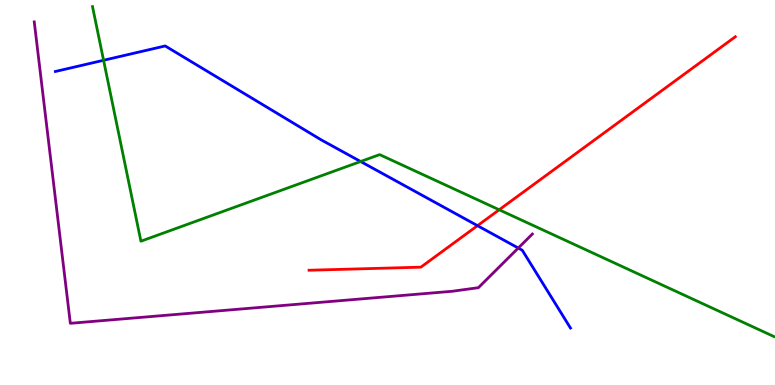[{'lines': ['blue', 'red'], 'intersections': [{'x': 6.16, 'y': 4.14}]}, {'lines': ['green', 'red'], 'intersections': [{'x': 6.44, 'y': 4.55}]}, {'lines': ['purple', 'red'], 'intersections': []}, {'lines': ['blue', 'green'], 'intersections': [{'x': 1.34, 'y': 8.43}, {'x': 4.65, 'y': 5.8}]}, {'lines': ['blue', 'purple'], 'intersections': [{'x': 6.69, 'y': 3.56}]}, {'lines': ['green', 'purple'], 'intersections': []}]